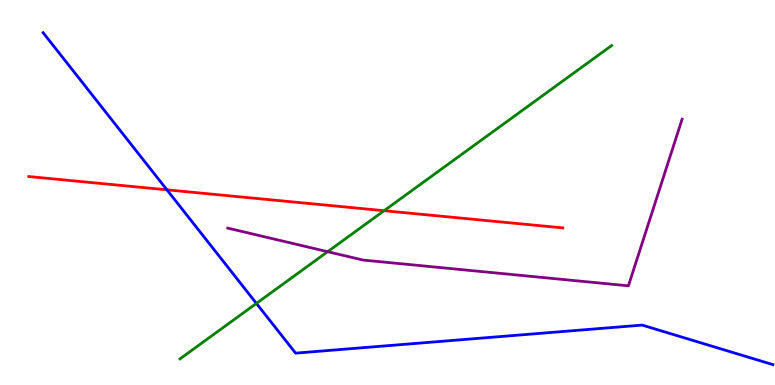[{'lines': ['blue', 'red'], 'intersections': [{'x': 2.15, 'y': 5.07}]}, {'lines': ['green', 'red'], 'intersections': [{'x': 4.96, 'y': 4.53}]}, {'lines': ['purple', 'red'], 'intersections': []}, {'lines': ['blue', 'green'], 'intersections': [{'x': 3.31, 'y': 2.12}]}, {'lines': ['blue', 'purple'], 'intersections': []}, {'lines': ['green', 'purple'], 'intersections': [{'x': 4.23, 'y': 3.46}]}]